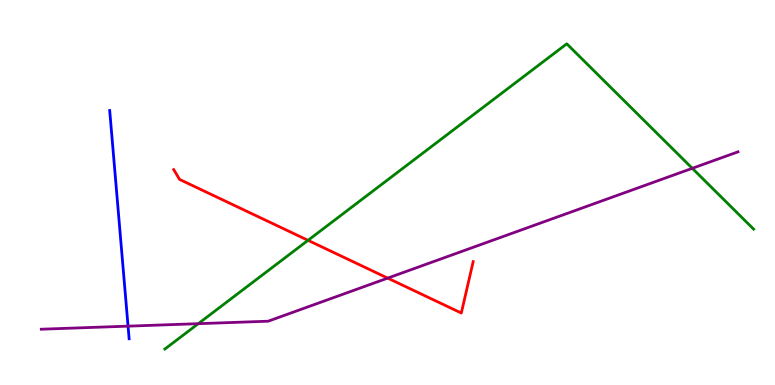[{'lines': ['blue', 'red'], 'intersections': []}, {'lines': ['green', 'red'], 'intersections': [{'x': 3.97, 'y': 3.76}]}, {'lines': ['purple', 'red'], 'intersections': [{'x': 5.0, 'y': 2.78}]}, {'lines': ['blue', 'green'], 'intersections': []}, {'lines': ['blue', 'purple'], 'intersections': [{'x': 1.65, 'y': 1.53}]}, {'lines': ['green', 'purple'], 'intersections': [{'x': 2.56, 'y': 1.59}, {'x': 8.93, 'y': 5.63}]}]